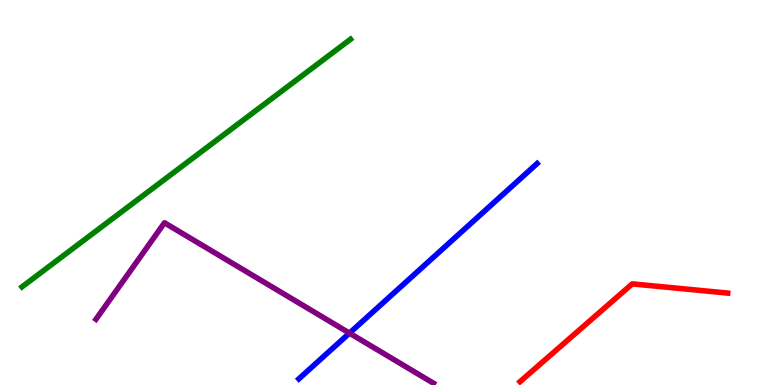[{'lines': ['blue', 'red'], 'intersections': []}, {'lines': ['green', 'red'], 'intersections': []}, {'lines': ['purple', 'red'], 'intersections': []}, {'lines': ['blue', 'green'], 'intersections': []}, {'lines': ['blue', 'purple'], 'intersections': [{'x': 4.51, 'y': 1.35}]}, {'lines': ['green', 'purple'], 'intersections': []}]